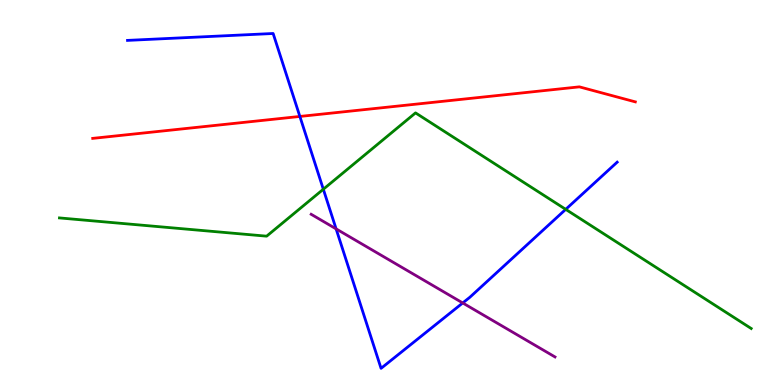[{'lines': ['blue', 'red'], 'intersections': [{'x': 3.87, 'y': 6.98}]}, {'lines': ['green', 'red'], 'intersections': []}, {'lines': ['purple', 'red'], 'intersections': []}, {'lines': ['blue', 'green'], 'intersections': [{'x': 4.17, 'y': 5.08}, {'x': 7.3, 'y': 4.56}]}, {'lines': ['blue', 'purple'], 'intersections': [{'x': 4.34, 'y': 4.06}, {'x': 5.97, 'y': 2.13}]}, {'lines': ['green', 'purple'], 'intersections': []}]